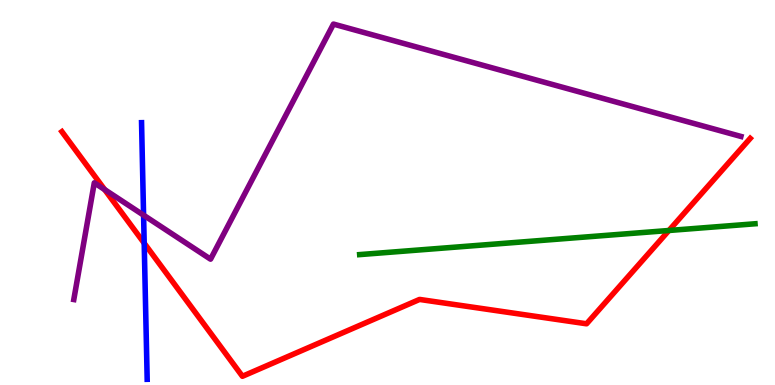[{'lines': ['blue', 'red'], 'intersections': [{'x': 1.86, 'y': 3.68}]}, {'lines': ['green', 'red'], 'intersections': [{'x': 8.63, 'y': 4.01}]}, {'lines': ['purple', 'red'], 'intersections': [{'x': 1.35, 'y': 5.08}]}, {'lines': ['blue', 'green'], 'intersections': []}, {'lines': ['blue', 'purple'], 'intersections': [{'x': 1.85, 'y': 4.41}]}, {'lines': ['green', 'purple'], 'intersections': []}]